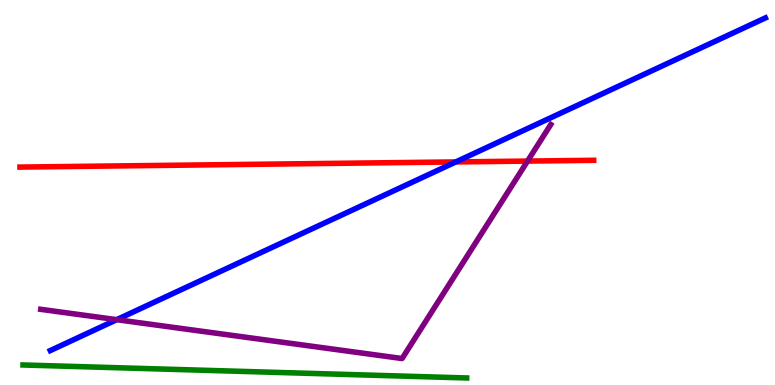[{'lines': ['blue', 'red'], 'intersections': [{'x': 5.88, 'y': 5.79}]}, {'lines': ['green', 'red'], 'intersections': []}, {'lines': ['purple', 'red'], 'intersections': [{'x': 6.81, 'y': 5.82}]}, {'lines': ['blue', 'green'], 'intersections': []}, {'lines': ['blue', 'purple'], 'intersections': [{'x': 1.51, 'y': 1.7}]}, {'lines': ['green', 'purple'], 'intersections': []}]